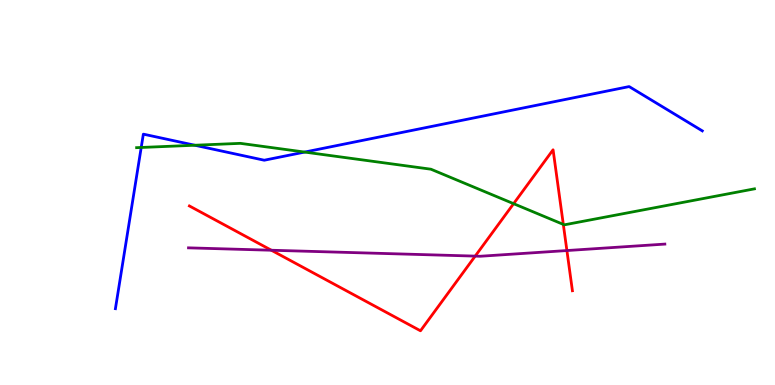[{'lines': ['blue', 'red'], 'intersections': []}, {'lines': ['green', 'red'], 'intersections': [{'x': 6.63, 'y': 4.71}, {'x': 7.27, 'y': 4.17}]}, {'lines': ['purple', 'red'], 'intersections': [{'x': 3.5, 'y': 3.5}, {'x': 6.13, 'y': 3.35}, {'x': 7.31, 'y': 3.49}]}, {'lines': ['blue', 'green'], 'intersections': [{'x': 1.82, 'y': 6.17}, {'x': 2.51, 'y': 6.23}, {'x': 3.93, 'y': 6.05}]}, {'lines': ['blue', 'purple'], 'intersections': []}, {'lines': ['green', 'purple'], 'intersections': []}]